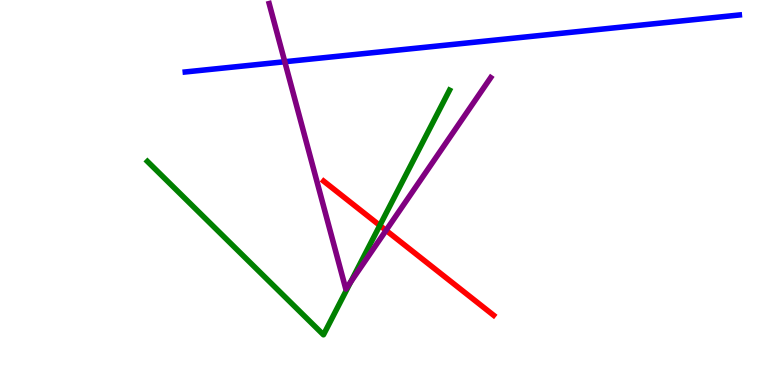[{'lines': ['blue', 'red'], 'intersections': []}, {'lines': ['green', 'red'], 'intersections': [{'x': 4.9, 'y': 4.14}]}, {'lines': ['purple', 'red'], 'intersections': [{'x': 4.98, 'y': 4.02}]}, {'lines': ['blue', 'green'], 'intersections': []}, {'lines': ['blue', 'purple'], 'intersections': [{'x': 3.67, 'y': 8.4}]}, {'lines': ['green', 'purple'], 'intersections': [{'x': 4.53, 'y': 2.68}]}]